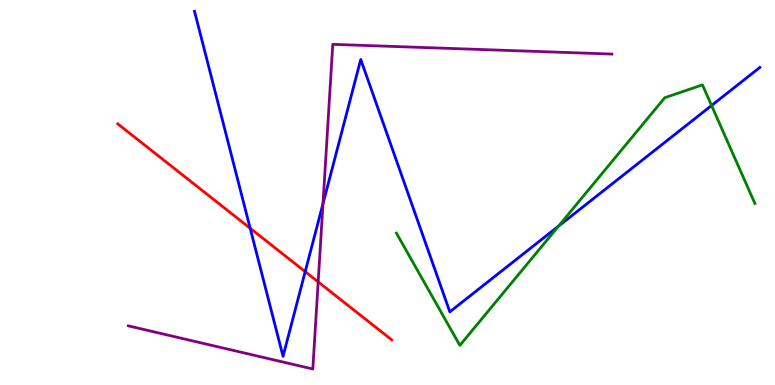[{'lines': ['blue', 'red'], 'intersections': [{'x': 3.23, 'y': 4.07}, {'x': 3.94, 'y': 2.94}]}, {'lines': ['green', 'red'], 'intersections': []}, {'lines': ['purple', 'red'], 'intersections': [{'x': 4.11, 'y': 2.68}]}, {'lines': ['blue', 'green'], 'intersections': [{'x': 7.21, 'y': 4.13}, {'x': 9.18, 'y': 7.26}]}, {'lines': ['blue', 'purple'], 'intersections': [{'x': 4.17, 'y': 4.71}]}, {'lines': ['green', 'purple'], 'intersections': []}]